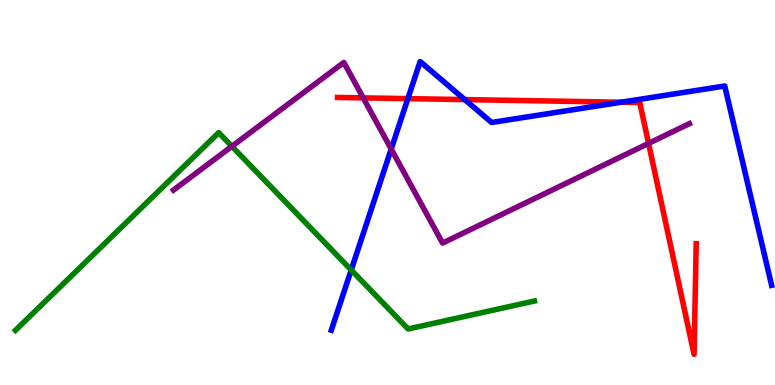[{'lines': ['blue', 'red'], 'intersections': [{'x': 5.26, 'y': 7.44}, {'x': 6.0, 'y': 7.41}, {'x': 8.02, 'y': 7.34}]}, {'lines': ['green', 'red'], 'intersections': []}, {'lines': ['purple', 'red'], 'intersections': [{'x': 4.69, 'y': 7.46}, {'x': 8.37, 'y': 6.28}]}, {'lines': ['blue', 'green'], 'intersections': [{'x': 4.53, 'y': 2.99}]}, {'lines': ['blue', 'purple'], 'intersections': [{'x': 5.05, 'y': 6.13}]}, {'lines': ['green', 'purple'], 'intersections': [{'x': 2.99, 'y': 6.2}]}]